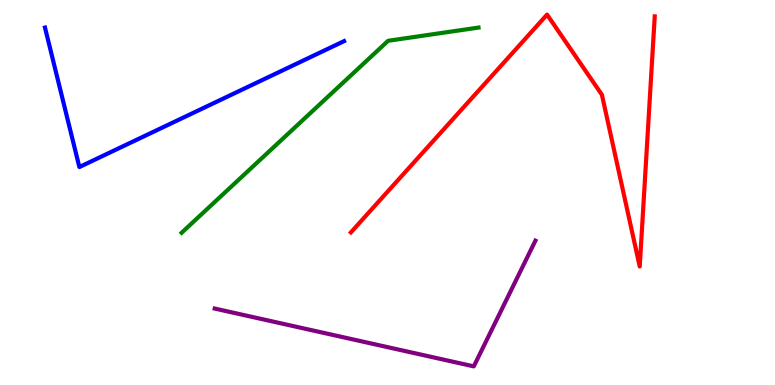[{'lines': ['blue', 'red'], 'intersections': []}, {'lines': ['green', 'red'], 'intersections': []}, {'lines': ['purple', 'red'], 'intersections': []}, {'lines': ['blue', 'green'], 'intersections': []}, {'lines': ['blue', 'purple'], 'intersections': []}, {'lines': ['green', 'purple'], 'intersections': []}]